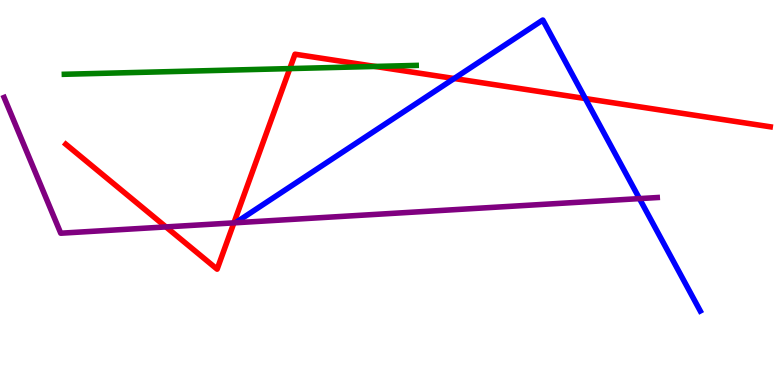[{'lines': ['blue', 'red'], 'intersections': [{'x': 5.86, 'y': 7.96}, {'x': 7.55, 'y': 7.44}]}, {'lines': ['green', 'red'], 'intersections': [{'x': 3.74, 'y': 8.22}, {'x': 4.84, 'y': 8.27}]}, {'lines': ['purple', 'red'], 'intersections': [{'x': 2.14, 'y': 4.11}, {'x': 3.02, 'y': 4.21}]}, {'lines': ['blue', 'green'], 'intersections': []}, {'lines': ['blue', 'purple'], 'intersections': [{'x': 8.25, 'y': 4.84}]}, {'lines': ['green', 'purple'], 'intersections': []}]